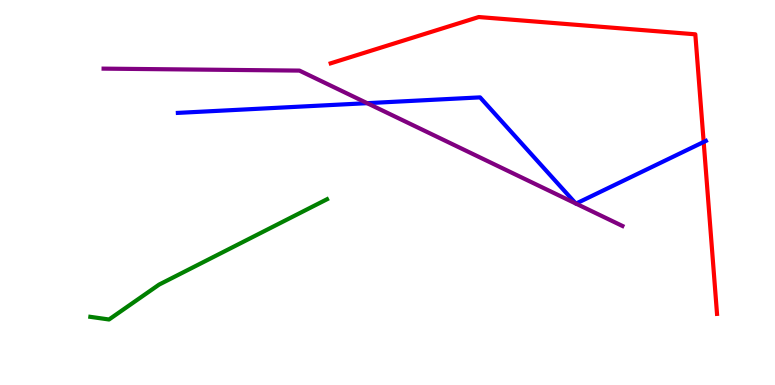[{'lines': ['blue', 'red'], 'intersections': [{'x': 9.08, 'y': 6.31}]}, {'lines': ['green', 'red'], 'intersections': []}, {'lines': ['purple', 'red'], 'intersections': []}, {'lines': ['blue', 'green'], 'intersections': []}, {'lines': ['blue', 'purple'], 'intersections': [{'x': 4.74, 'y': 7.32}, {'x': 7.43, 'y': 4.71}, {'x': 7.43, 'y': 4.71}]}, {'lines': ['green', 'purple'], 'intersections': []}]